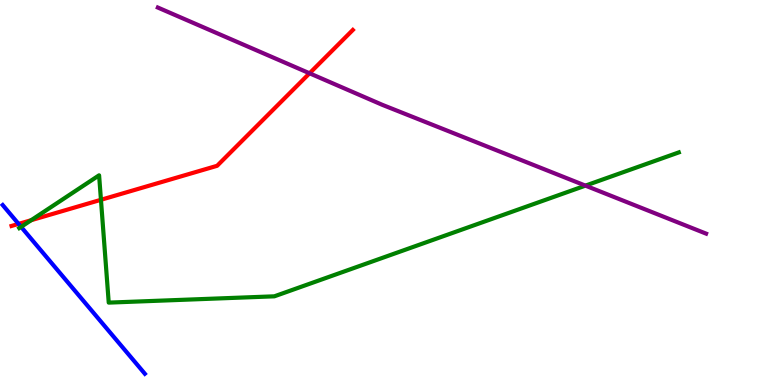[{'lines': ['blue', 'red'], 'intersections': [{'x': 0.24, 'y': 4.18}]}, {'lines': ['green', 'red'], 'intersections': [{'x': 0.402, 'y': 4.28}, {'x': 1.3, 'y': 4.81}]}, {'lines': ['purple', 'red'], 'intersections': [{'x': 3.99, 'y': 8.1}]}, {'lines': ['blue', 'green'], 'intersections': [{'x': 0.272, 'y': 4.11}]}, {'lines': ['blue', 'purple'], 'intersections': []}, {'lines': ['green', 'purple'], 'intersections': [{'x': 7.55, 'y': 5.18}]}]